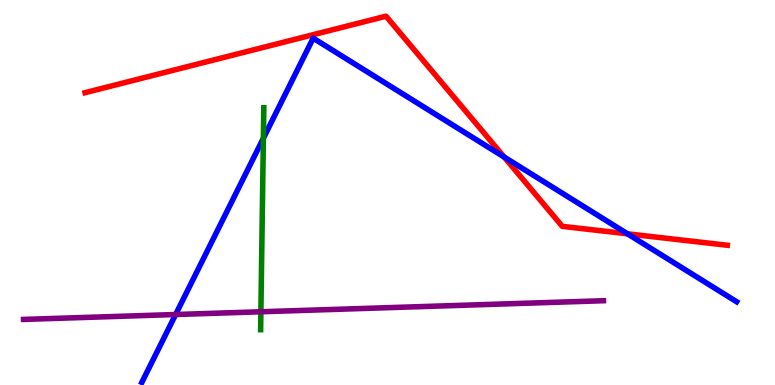[{'lines': ['blue', 'red'], 'intersections': [{'x': 6.51, 'y': 5.92}, {'x': 8.1, 'y': 3.93}]}, {'lines': ['green', 'red'], 'intersections': []}, {'lines': ['purple', 'red'], 'intersections': []}, {'lines': ['blue', 'green'], 'intersections': [{'x': 3.4, 'y': 6.41}]}, {'lines': ['blue', 'purple'], 'intersections': [{'x': 2.27, 'y': 1.83}]}, {'lines': ['green', 'purple'], 'intersections': [{'x': 3.37, 'y': 1.9}]}]